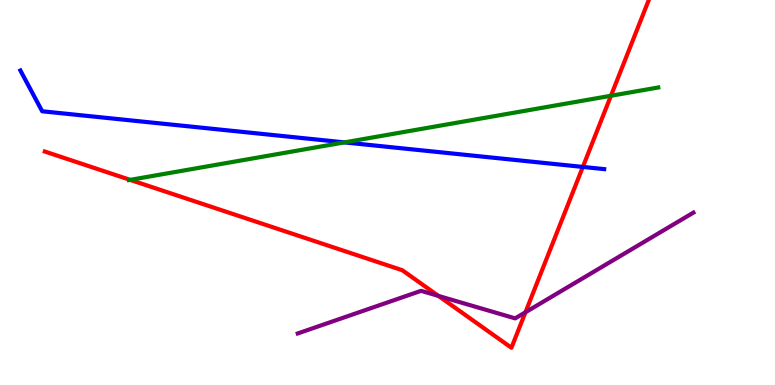[{'lines': ['blue', 'red'], 'intersections': [{'x': 7.52, 'y': 5.66}]}, {'lines': ['green', 'red'], 'intersections': [{'x': 1.68, 'y': 5.33}, {'x': 7.88, 'y': 7.51}]}, {'lines': ['purple', 'red'], 'intersections': [{'x': 5.66, 'y': 2.31}, {'x': 6.78, 'y': 1.89}]}, {'lines': ['blue', 'green'], 'intersections': [{'x': 4.44, 'y': 6.3}]}, {'lines': ['blue', 'purple'], 'intersections': []}, {'lines': ['green', 'purple'], 'intersections': []}]